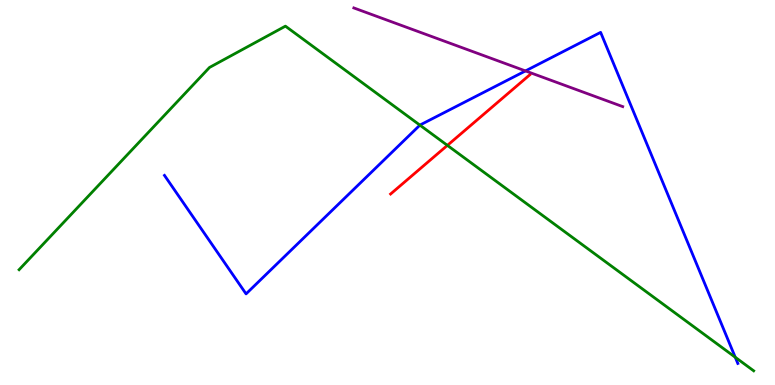[{'lines': ['blue', 'red'], 'intersections': []}, {'lines': ['green', 'red'], 'intersections': [{'x': 5.77, 'y': 6.22}]}, {'lines': ['purple', 'red'], 'intersections': []}, {'lines': ['blue', 'green'], 'intersections': [{'x': 5.42, 'y': 6.75}, {'x': 9.49, 'y': 0.721}]}, {'lines': ['blue', 'purple'], 'intersections': [{'x': 6.78, 'y': 8.16}]}, {'lines': ['green', 'purple'], 'intersections': []}]